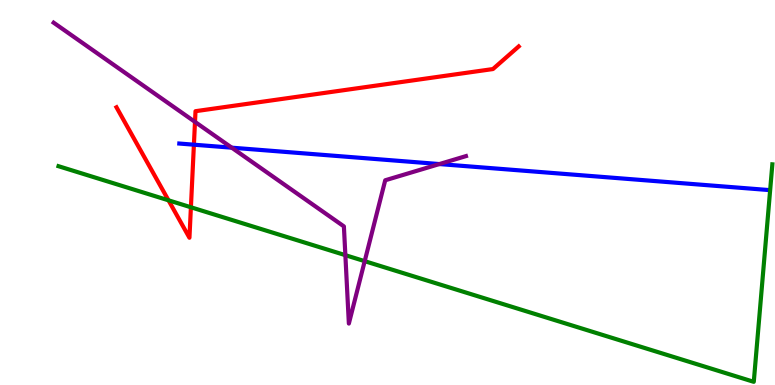[{'lines': ['blue', 'red'], 'intersections': [{'x': 2.5, 'y': 6.24}]}, {'lines': ['green', 'red'], 'intersections': [{'x': 2.17, 'y': 4.8}, {'x': 2.46, 'y': 4.62}]}, {'lines': ['purple', 'red'], 'intersections': [{'x': 2.52, 'y': 6.83}]}, {'lines': ['blue', 'green'], 'intersections': []}, {'lines': ['blue', 'purple'], 'intersections': [{'x': 2.99, 'y': 6.16}, {'x': 5.67, 'y': 5.74}]}, {'lines': ['green', 'purple'], 'intersections': [{'x': 4.46, 'y': 3.37}, {'x': 4.71, 'y': 3.22}]}]